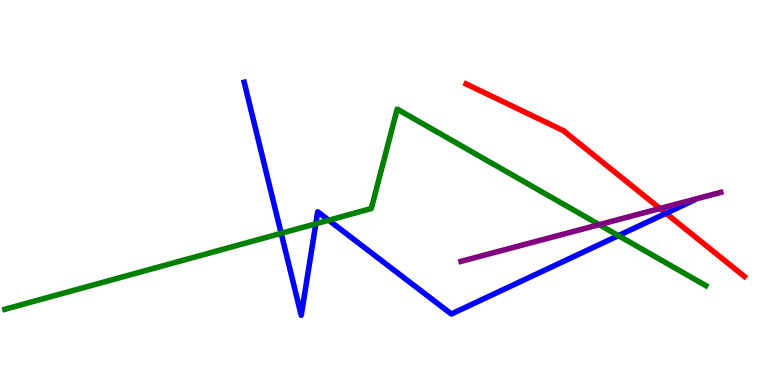[{'lines': ['blue', 'red'], 'intersections': [{'x': 8.59, 'y': 4.46}]}, {'lines': ['green', 'red'], 'intersections': []}, {'lines': ['purple', 'red'], 'intersections': [{'x': 8.52, 'y': 4.58}]}, {'lines': ['blue', 'green'], 'intersections': [{'x': 3.63, 'y': 3.94}, {'x': 4.07, 'y': 4.19}, {'x': 4.24, 'y': 4.28}, {'x': 7.98, 'y': 3.88}]}, {'lines': ['blue', 'purple'], 'intersections': []}, {'lines': ['green', 'purple'], 'intersections': [{'x': 7.73, 'y': 4.16}]}]